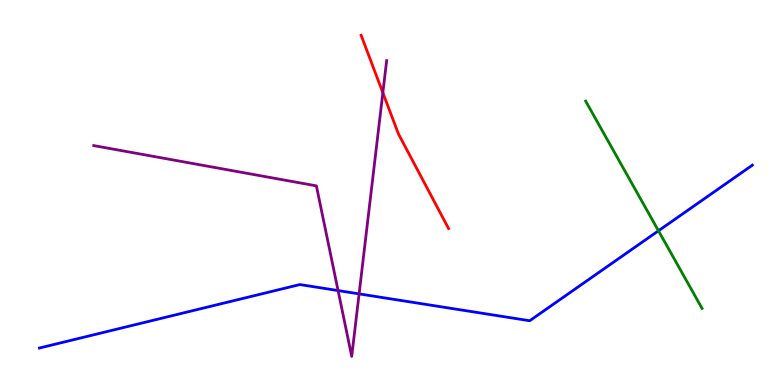[{'lines': ['blue', 'red'], 'intersections': []}, {'lines': ['green', 'red'], 'intersections': []}, {'lines': ['purple', 'red'], 'intersections': [{'x': 4.94, 'y': 7.59}]}, {'lines': ['blue', 'green'], 'intersections': [{'x': 8.5, 'y': 4.01}]}, {'lines': ['blue', 'purple'], 'intersections': [{'x': 4.36, 'y': 2.45}, {'x': 4.63, 'y': 2.37}]}, {'lines': ['green', 'purple'], 'intersections': []}]